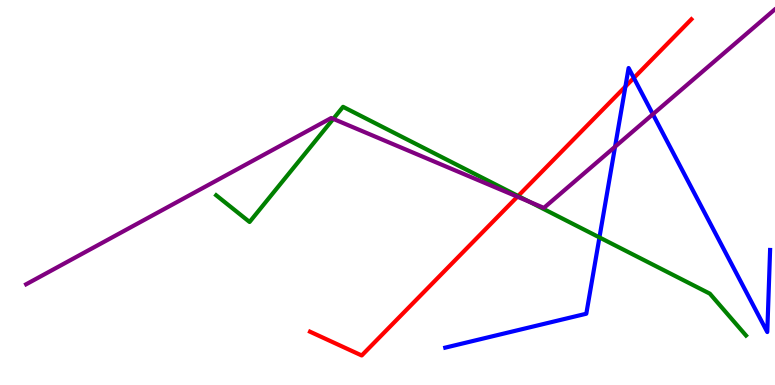[{'lines': ['blue', 'red'], 'intersections': [{'x': 8.07, 'y': 7.75}, {'x': 8.18, 'y': 7.97}]}, {'lines': ['green', 'red'], 'intersections': [{'x': 6.69, 'y': 4.91}]}, {'lines': ['purple', 'red'], 'intersections': [{'x': 6.68, 'y': 4.89}]}, {'lines': ['blue', 'green'], 'intersections': [{'x': 7.73, 'y': 3.83}]}, {'lines': ['blue', 'purple'], 'intersections': [{'x': 7.94, 'y': 6.19}, {'x': 8.42, 'y': 7.03}]}, {'lines': ['green', 'purple'], 'intersections': [{'x': 4.3, 'y': 6.91}, {'x': 6.83, 'y': 4.76}]}]